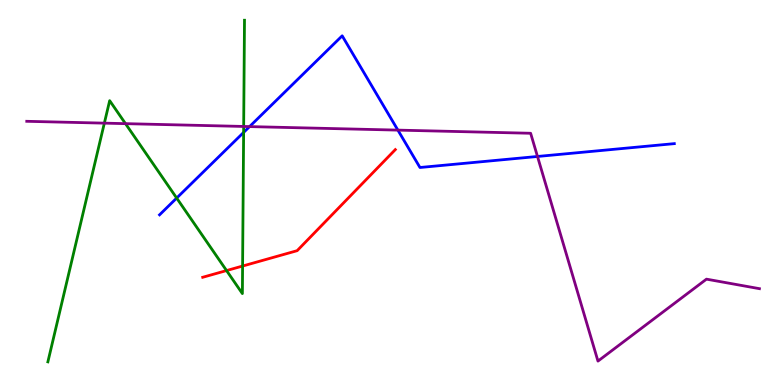[{'lines': ['blue', 'red'], 'intersections': []}, {'lines': ['green', 'red'], 'intersections': [{'x': 2.92, 'y': 2.97}, {'x': 3.13, 'y': 3.09}]}, {'lines': ['purple', 'red'], 'intersections': []}, {'lines': ['blue', 'green'], 'intersections': [{'x': 2.28, 'y': 4.86}, {'x': 3.14, 'y': 6.56}]}, {'lines': ['blue', 'purple'], 'intersections': [{'x': 3.22, 'y': 6.71}, {'x': 5.13, 'y': 6.62}, {'x': 6.94, 'y': 5.94}]}, {'lines': ['green', 'purple'], 'intersections': [{'x': 1.35, 'y': 6.8}, {'x': 1.62, 'y': 6.79}, {'x': 3.14, 'y': 6.72}]}]